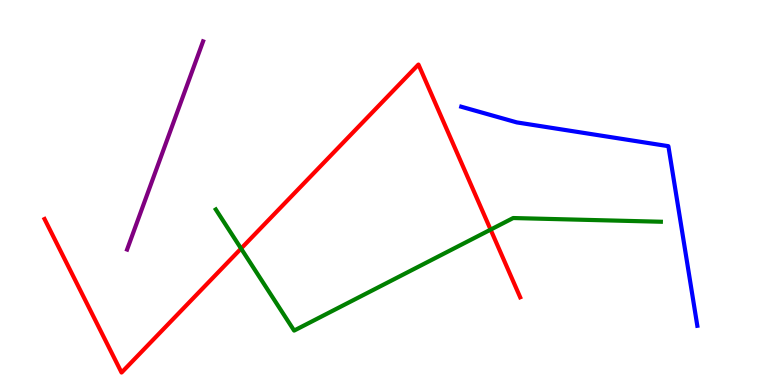[{'lines': ['blue', 'red'], 'intersections': []}, {'lines': ['green', 'red'], 'intersections': [{'x': 3.11, 'y': 3.54}, {'x': 6.33, 'y': 4.04}]}, {'lines': ['purple', 'red'], 'intersections': []}, {'lines': ['blue', 'green'], 'intersections': []}, {'lines': ['blue', 'purple'], 'intersections': []}, {'lines': ['green', 'purple'], 'intersections': []}]